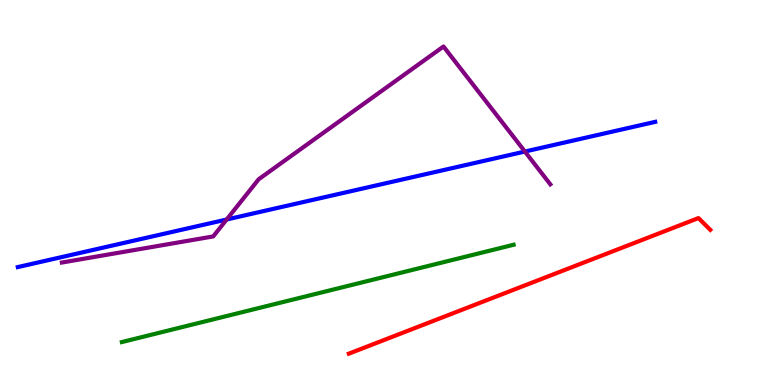[{'lines': ['blue', 'red'], 'intersections': []}, {'lines': ['green', 'red'], 'intersections': []}, {'lines': ['purple', 'red'], 'intersections': []}, {'lines': ['blue', 'green'], 'intersections': []}, {'lines': ['blue', 'purple'], 'intersections': [{'x': 2.92, 'y': 4.3}, {'x': 6.77, 'y': 6.06}]}, {'lines': ['green', 'purple'], 'intersections': []}]